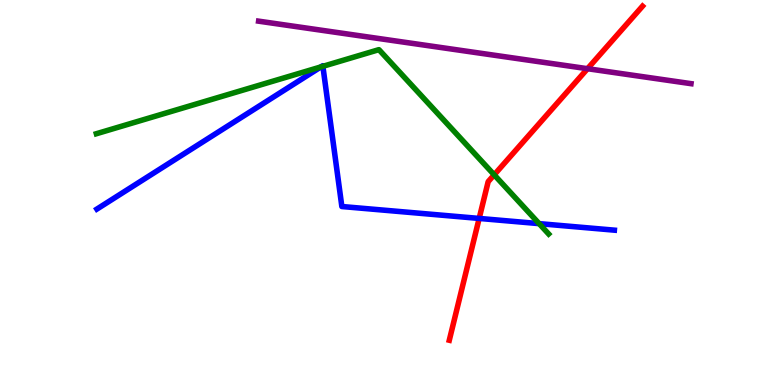[{'lines': ['blue', 'red'], 'intersections': [{'x': 6.18, 'y': 4.33}]}, {'lines': ['green', 'red'], 'intersections': [{'x': 6.38, 'y': 5.46}]}, {'lines': ['purple', 'red'], 'intersections': [{'x': 7.58, 'y': 8.22}]}, {'lines': ['blue', 'green'], 'intersections': [{'x': 4.14, 'y': 8.26}, {'x': 4.17, 'y': 8.28}, {'x': 6.96, 'y': 4.19}]}, {'lines': ['blue', 'purple'], 'intersections': []}, {'lines': ['green', 'purple'], 'intersections': []}]